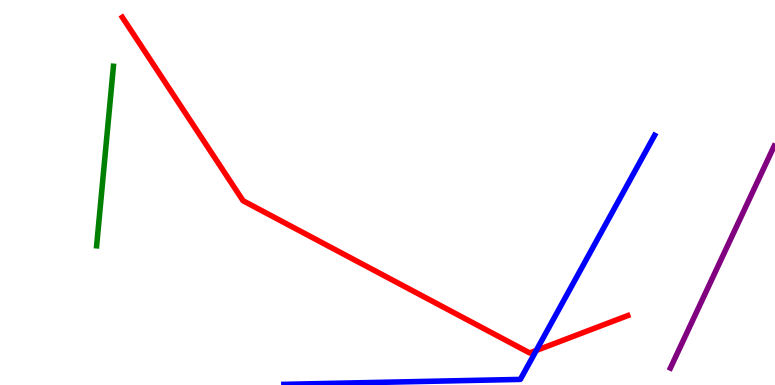[{'lines': ['blue', 'red'], 'intersections': [{'x': 6.92, 'y': 0.897}]}, {'lines': ['green', 'red'], 'intersections': []}, {'lines': ['purple', 'red'], 'intersections': []}, {'lines': ['blue', 'green'], 'intersections': []}, {'lines': ['blue', 'purple'], 'intersections': []}, {'lines': ['green', 'purple'], 'intersections': []}]